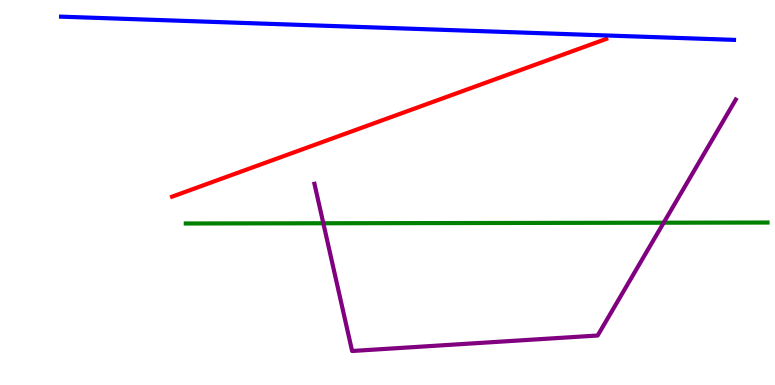[{'lines': ['blue', 'red'], 'intersections': []}, {'lines': ['green', 'red'], 'intersections': []}, {'lines': ['purple', 'red'], 'intersections': []}, {'lines': ['blue', 'green'], 'intersections': []}, {'lines': ['blue', 'purple'], 'intersections': []}, {'lines': ['green', 'purple'], 'intersections': [{'x': 4.17, 'y': 4.2}, {'x': 8.56, 'y': 4.22}]}]